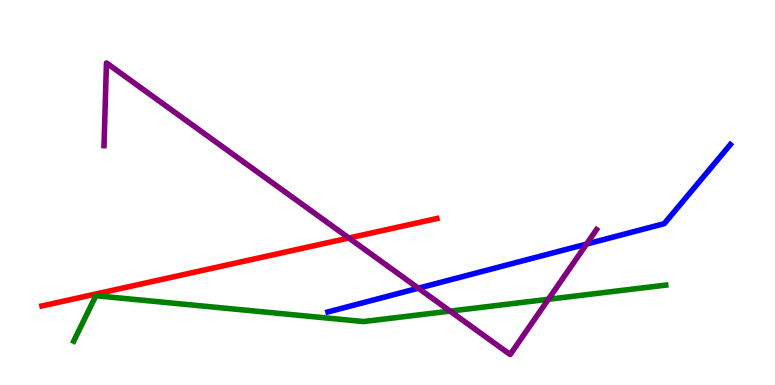[{'lines': ['blue', 'red'], 'intersections': []}, {'lines': ['green', 'red'], 'intersections': []}, {'lines': ['purple', 'red'], 'intersections': [{'x': 4.5, 'y': 3.82}]}, {'lines': ['blue', 'green'], 'intersections': []}, {'lines': ['blue', 'purple'], 'intersections': [{'x': 5.4, 'y': 2.51}, {'x': 7.57, 'y': 3.66}]}, {'lines': ['green', 'purple'], 'intersections': [{'x': 5.81, 'y': 1.92}, {'x': 7.08, 'y': 2.23}]}]